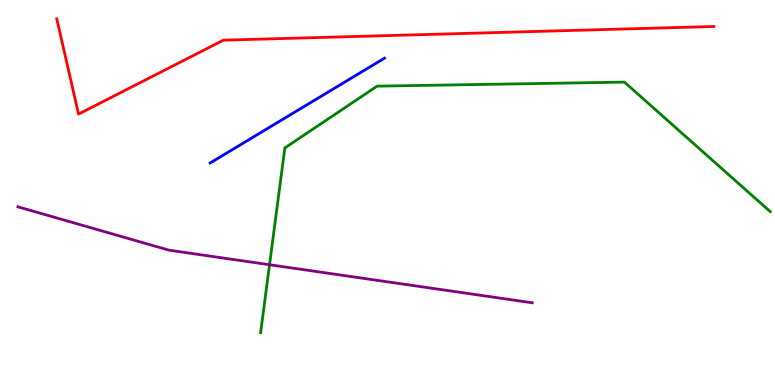[{'lines': ['blue', 'red'], 'intersections': []}, {'lines': ['green', 'red'], 'intersections': []}, {'lines': ['purple', 'red'], 'intersections': []}, {'lines': ['blue', 'green'], 'intersections': []}, {'lines': ['blue', 'purple'], 'intersections': []}, {'lines': ['green', 'purple'], 'intersections': [{'x': 3.48, 'y': 3.12}]}]